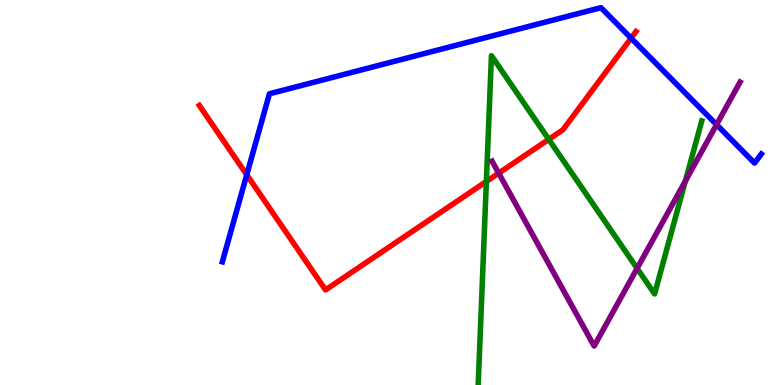[{'lines': ['blue', 'red'], 'intersections': [{'x': 3.18, 'y': 5.46}, {'x': 8.14, 'y': 9.01}]}, {'lines': ['green', 'red'], 'intersections': [{'x': 6.28, 'y': 5.29}, {'x': 7.08, 'y': 6.38}]}, {'lines': ['purple', 'red'], 'intersections': [{'x': 6.43, 'y': 5.5}]}, {'lines': ['blue', 'green'], 'intersections': []}, {'lines': ['blue', 'purple'], 'intersections': [{'x': 9.25, 'y': 6.76}]}, {'lines': ['green', 'purple'], 'intersections': [{'x': 8.22, 'y': 3.03}, {'x': 8.84, 'y': 5.3}]}]